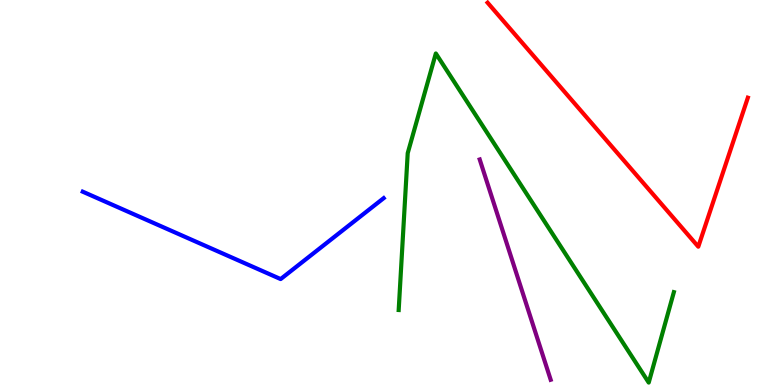[{'lines': ['blue', 'red'], 'intersections': []}, {'lines': ['green', 'red'], 'intersections': []}, {'lines': ['purple', 'red'], 'intersections': []}, {'lines': ['blue', 'green'], 'intersections': []}, {'lines': ['blue', 'purple'], 'intersections': []}, {'lines': ['green', 'purple'], 'intersections': []}]